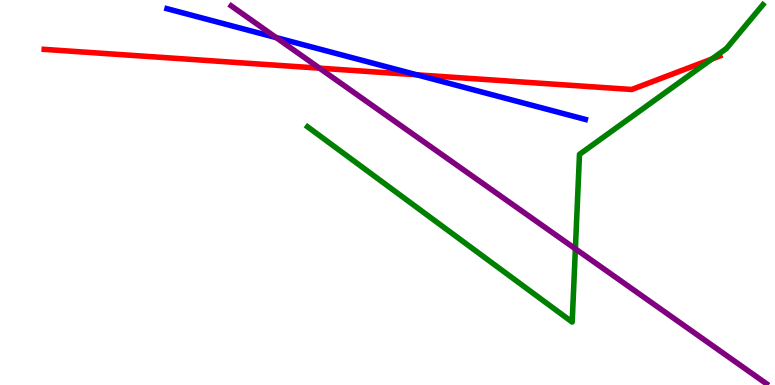[{'lines': ['blue', 'red'], 'intersections': [{'x': 5.38, 'y': 8.06}]}, {'lines': ['green', 'red'], 'intersections': [{'x': 9.18, 'y': 8.47}]}, {'lines': ['purple', 'red'], 'intersections': [{'x': 4.12, 'y': 8.23}]}, {'lines': ['blue', 'green'], 'intersections': []}, {'lines': ['blue', 'purple'], 'intersections': [{'x': 3.56, 'y': 9.02}]}, {'lines': ['green', 'purple'], 'intersections': [{'x': 7.42, 'y': 3.54}]}]